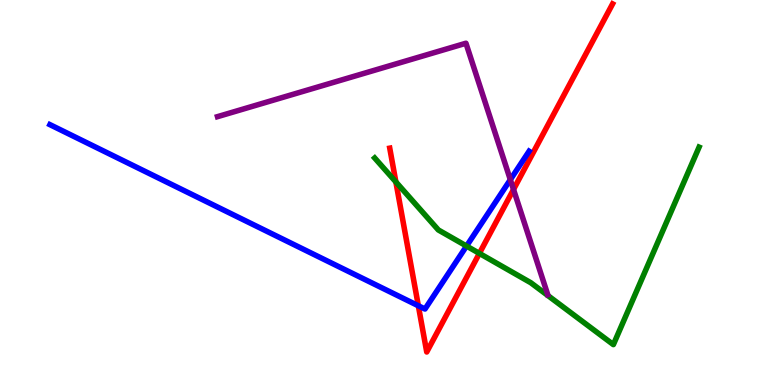[{'lines': ['blue', 'red'], 'intersections': [{'x': 5.4, 'y': 2.06}]}, {'lines': ['green', 'red'], 'intersections': [{'x': 5.11, 'y': 5.27}, {'x': 6.19, 'y': 3.42}]}, {'lines': ['purple', 'red'], 'intersections': [{'x': 6.63, 'y': 5.08}]}, {'lines': ['blue', 'green'], 'intersections': [{'x': 6.02, 'y': 3.61}]}, {'lines': ['blue', 'purple'], 'intersections': [{'x': 6.58, 'y': 5.33}]}, {'lines': ['green', 'purple'], 'intersections': []}]